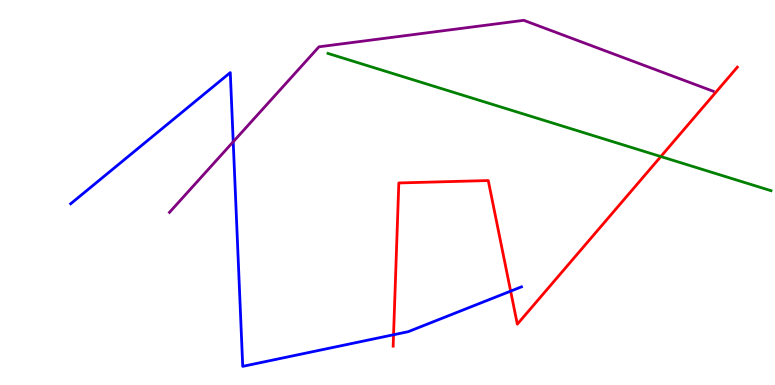[{'lines': ['blue', 'red'], 'intersections': [{'x': 5.08, 'y': 1.31}, {'x': 6.59, 'y': 2.44}]}, {'lines': ['green', 'red'], 'intersections': [{'x': 8.53, 'y': 5.93}]}, {'lines': ['purple', 'red'], 'intersections': []}, {'lines': ['blue', 'green'], 'intersections': []}, {'lines': ['blue', 'purple'], 'intersections': [{'x': 3.01, 'y': 6.32}]}, {'lines': ['green', 'purple'], 'intersections': []}]